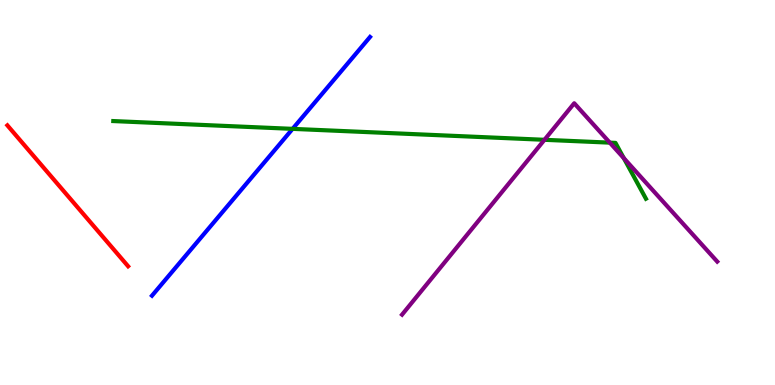[{'lines': ['blue', 'red'], 'intersections': []}, {'lines': ['green', 'red'], 'intersections': []}, {'lines': ['purple', 'red'], 'intersections': []}, {'lines': ['blue', 'green'], 'intersections': [{'x': 3.78, 'y': 6.65}]}, {'lines': ['blue', 'purple'], 'intersections': []}, {'lines': ['green', 'purple'], 'intersections': [{'x': 7.03, 'y': 6.37}, {'x': 7.87, 'y': 6.29}, {'x': 8.05, 'y': 5.89}]}]